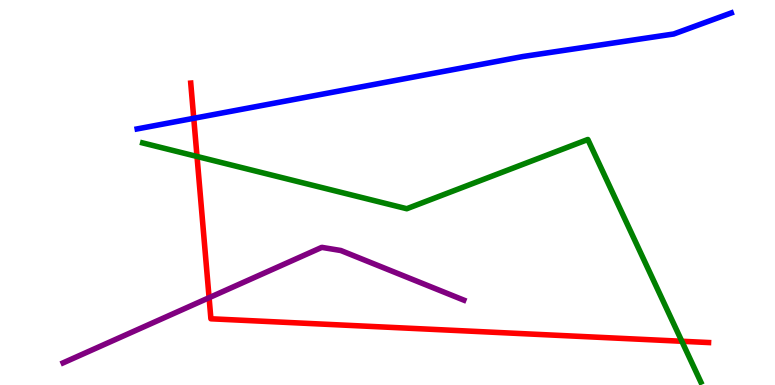[{'lines': ['blue', 'red'], 'intersections': [{'x': 2.5, 'y': 6.93}]}, {'lines': ['green', 'red'], 'intersections': [{'x': 2.54, 'y': 5.94}, {'x': 8.8, 'y': 1.14}]}, {'lines': ['purple', 'red'], 'intersections': [{'x': 2.7, 'y': 2.27}]}, {'lines': ['blue', 'green'], 'intersections': []}, {'lines': ['blue', 'purple'], 'intersections': []}, {'lines': ['green', 'purple'], 'intersections': []}]